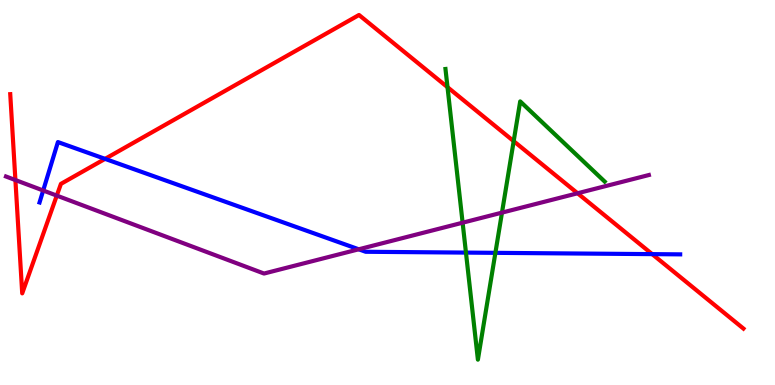[{'lines': ['blue', 'red'], 'intersections': [{'x': 1.36, 'y': 5.87}, {'x': 8.42, 'y': 3.4}]}, {'lines': ['green', 'red'], 'intersections': [{'x': 5.77, 'y': 7.74}, {'x': 6.63, 'y': 6.33}]}, {'lines': ['purple', 'red'], 'intersections': [{'x': 0.199, 'y': 5.32}, {'x': 0.733, 'y': 4.92}, {'x': 7.45, 'y': 4.98}]}, {'lines': ['blue', 'green'], 'intersections': [{'x': 6.01, 'y': 3.44}, {'x': 6.39, 'y': 3.43}]}, {'lines': ['blue', 'purple'], 'intersections': [{'x': 0.557, 'y': 5.05}, {'x': 4.63, 'y': 3.52}]}, {'lines': ['green', 'purple'], 'intersections': [{'x': 5.97, 'y': 4.22}, {'x': 6.48, 'y': 4.48}]}]